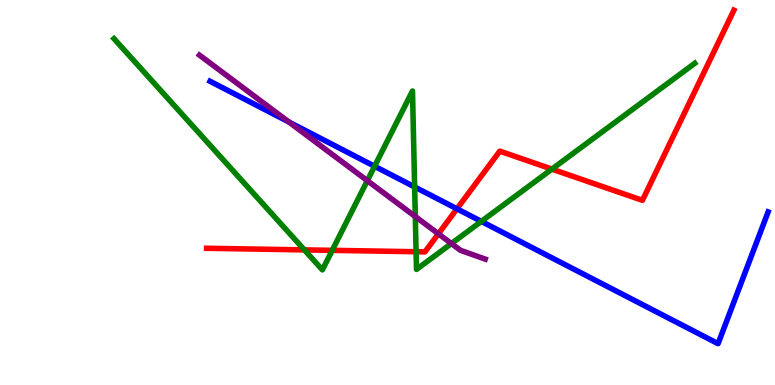[{'lines': ['blue', 'red'], 'intersections': [{'x': 5.9, 'y': 4.58}]}, {'lines': ['green', 'red'], 'intersections': [{'x': 3.93, 'y': 3.51}, {'x': 4.29, 'y': 3.5}, {'x': 5.37, 'y': 3.46}, {'x': 7.12, 'y': 5.61}]}, {'lines': ['purple', 'red'], 'intersections': [{'x': 5.66, 'y': 3.93}]}, {'lines': ['blue', 'green'], 'intersections': [{'x': 4.83, 'y': 5.68}, {'x': 5.35, 'y': 5.14}, {'x': 6.21, 'y': 4.25}]}, {'lines': ['blue', 'purple'], 'intersections': [{'x': 3.73, 'y': 6.83}]}, {'lines': ['green', 'purple'], 'intersections': [{'x': 4.74, 'y': 5.31}, {'x': 5.36, 'y': 4.38}, {'x': 5.82, 'y': 3.67}]}]